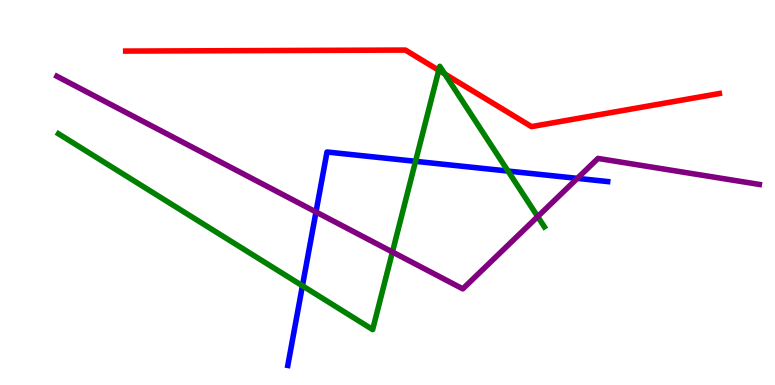[{'lines': ['blue', 'red'], 'intersections': []}, {'lines': ['green', 'red'], 'intersections': [{'x': 5.66, 'y': 8.17}, {'x': 5.74, 'y': 8.08}]}, {'lines': ['purple', 'red'], 'intersections': []}, {'lines': ['blue', 'green'], 'intersections': [{'x': 3.9, 'y': 2.58}, {'x': 5.36, 'y': 5.81}, {'x': 6.56, 'y': 5.56}]}, {'lines': ['blue', 'purple'], 'intersections': [{'x': 4.08, 'y': 4.49}, {'x': 7.45, 'y': 5.37}]}, {'lines': ['green', 'purple'], 'intersections': [{'x': 5.06, 'y': 3.45}, {'x': 6.94, 'y': 4.37}]}]